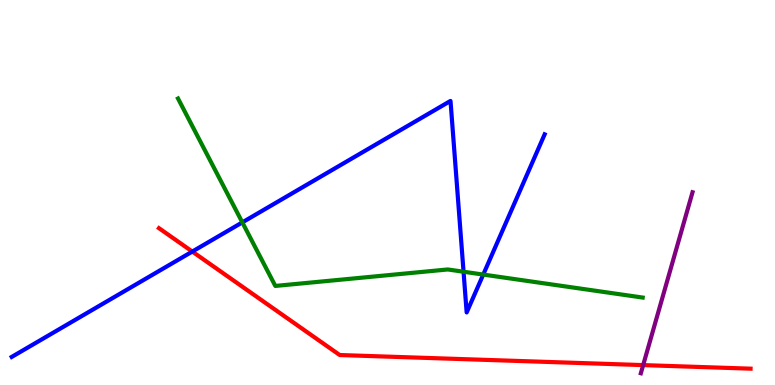[{'lines': ['blue', 'red'], 'intersections': [{'x': 2.48, 'y': 3.47}]}, {'lines': ['green', 'red'], 'intersections': []}, {'lines': ['purple', 'red'], 'intersections': [{'x': 8.3, 'y': 0.517}]}, {'lines': ['blue', 'green'], 'intersections': [{'x': 3.13, 'y': 4.22}, {'x': 5.98, 'y': 2.94}, {'x': 6.24, 'y': 2.87}]}, {'lines': ['blue', 'purple'], 'intersections': []}, {'lines': ['green', 'purple'], 'intersections': []}]